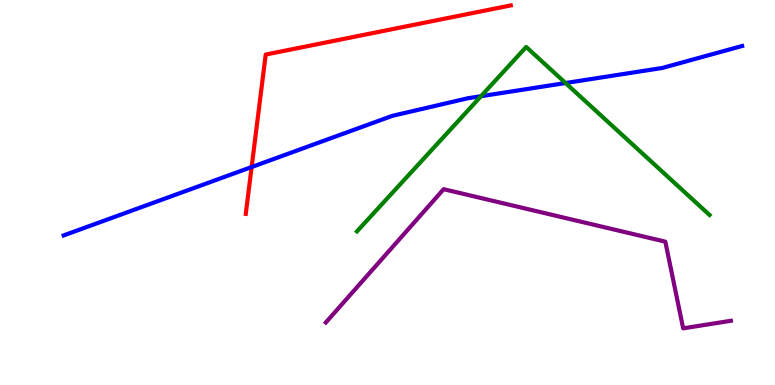[{'lines': ['blue', 'red'], 'intersections': [{'x': 3.25, 'y': 5.66}]}, {'lines': ['green', 'red'], 'intersections': []}, {'lines': ['purple', 'red'], 'intersections': []}, {'lines': ['blue', 'green'], 'intersections': [{'x': 6.21, 'y': 7.5}, {'x': 7.3, 'y': 7.84}]}, {'lines': ['blue', 'purple'], 'intersections': []}, {'lines': ['green', 'purple'], 'intersections': []}]